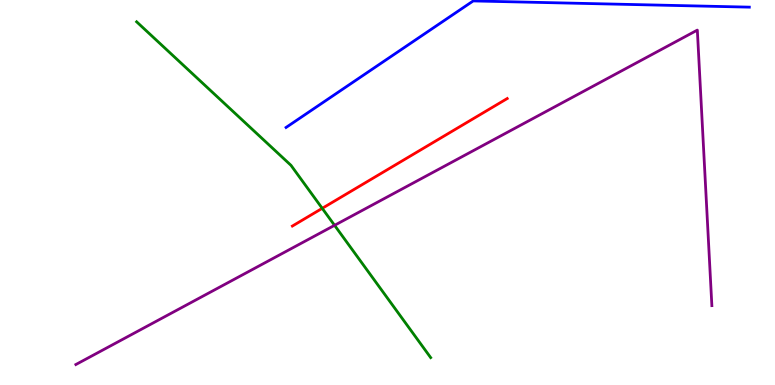[{'lines': ['blue', 'red'], 'intersections': []}, {'lines': ['green', 'red'], 'intersections': [{'x': 4.16, 'y': 4.59}]}, {'lines': ['purple', 'red'], 'intersections': []}, {'lines': ['blue', 'green'], 'intersections': []}, {'lines': ['blue', 'purple'], 'intersections': []}, {'lines': ['green', 'purple'], 'intersections': [{'x': 4.32, 'y': 4.15}]}]